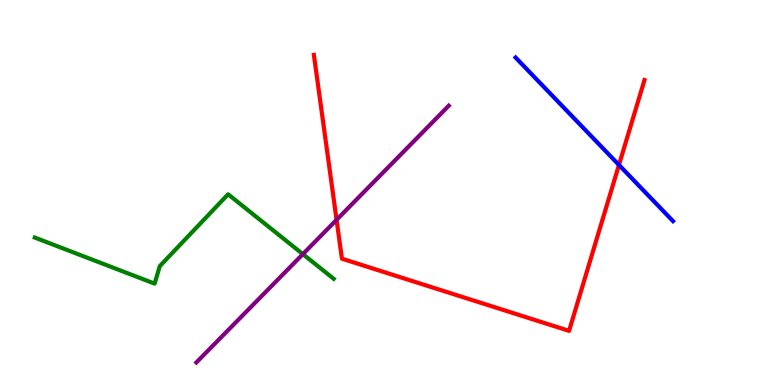[{'lines': ['blue', 'red'], 'intersections': [{'x': 7.99, 'y': 5.72}]}, {'lines': ['green', 'red'], 'intersections': []}, {'lines': ['purple', 'red'], 'intersections': [{'x': 4.34, 'y': 4.29}]}, {'lines': ['blue', 'green'], 'intersections': []}, {'lines': ['blue', 'purple'], 'intersections': []}, {'lines': ['green', 'purple'], 'intersections': [{'x': 3.91, 'y': 3.4}]}]